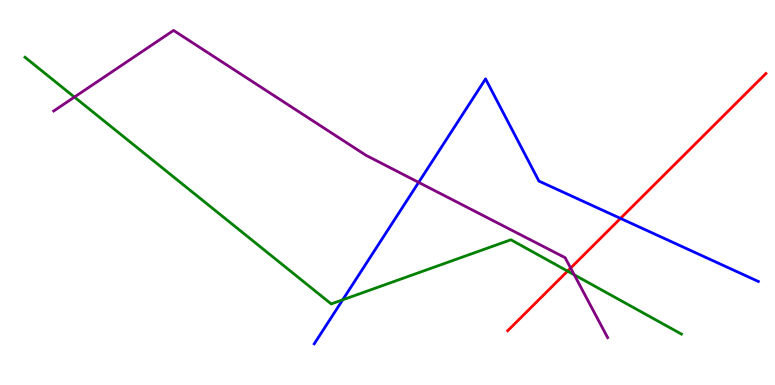[{'lines': ['blue', 'red'], 'intersections': [{'x': 8.01, 'y': 4.33}]}, {'lines': ['green', 'red'], 'intersections': [{'x': 7.32, 'y': 2.96}]}, {'lines': ['purple', 'red'], 'intersections': [{'x': 7.36, 'y': 3.04}]}, {'lines': ['blue', 'green'], 'intersections': [{'x': 4.42, 'y': 2.21}]}, {'lines': ['blue', 'purple'], 'intersections': [{'x': 5.4, 'y': 5.26}]}, {'lines': ['green', 'purple'], 'intersections': [{'x': 0.96, 'y': 7.48}, {'x': 7.41, 'y': 2.86}]}]